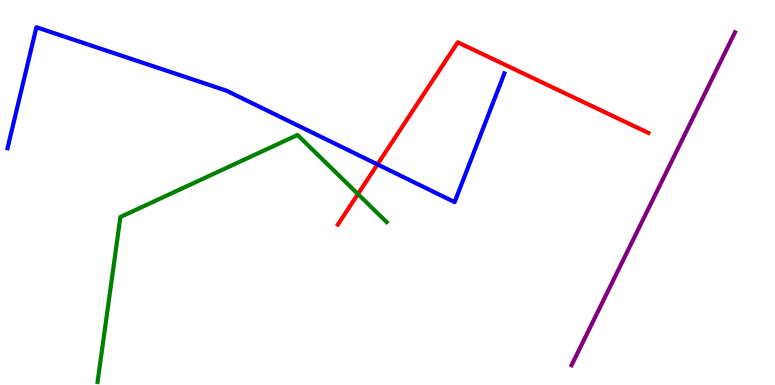[{'lines': ['blue', 'red'], 'intersections': [{'x': 4.87, 'y': 5.73}]}, {'lines': ['green', 'red'], 'intersections': [{'x': 4.62, 'y': 4.96}]}, {'lines': ['purple', 'red'], 'intersections': []}, {'lines': ['blue', 'green'], 'intersections': []}, {'lines': ['blue', 'purple'], 'intersections': []}, {'lines': ['green', 'purple'], 'intersections': []}]